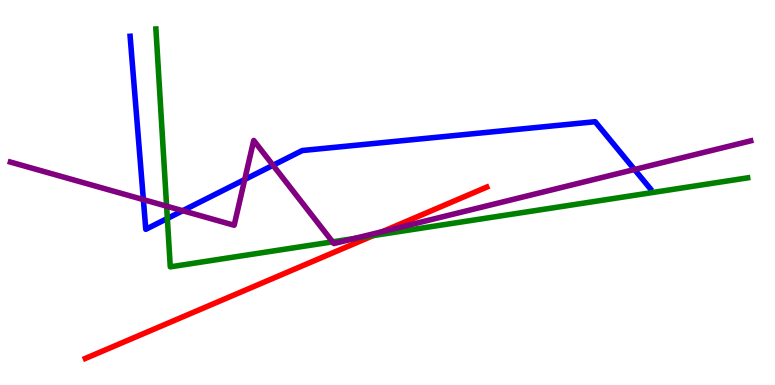[{'lines': ['blue', 'red'], 'intersections': []}, {'lines': ['green', 'red'], 'intersections': [{'x': 4.82, 'y': 3.88}]}, {'lines': ['purple', 'red'], 'intersections': [{'x': 4.94, 'y': 3.99}]}, {'lines': ['blue', 'green'], 'intersections': [{'x': 2.16, 'y': 4.33}]}, {'lines': ['blue', 'purple'], 'intersections': [{'x': 1.85, 'y': 4.82}, {'x': 2.36, 'y': 4.53}, {'x': 3.16, 'y': 5.34}, {'x': 3.52, 'y': 5.71}, {'x': 8.19, 'y': 5.6}]}, {'lines': ['green', 'purple'], 'intersections': [{'x': 2.15, 'y': 4.65}, {'x': 4.29, 'y': 3.72}, {'x': 4.58, 'y': 3.81}]}]